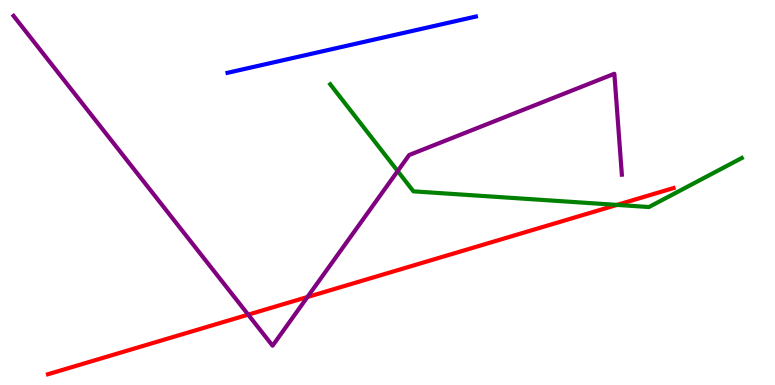[{'lines': ['blue', 'red'], 'intersections': []}, {'lines': ['green', 'red'], 'intersections': [{'x': 7.96, 'y': 4.68}]}, {'lines': ['purple', 'red'], 'intersections': [{'x': 3.2, 'y': 1.83}, {'x': 3.97, 'y': 2.29}]}, {'lines': ['blue', 'green'], 'intersections': []}, {'lines': ['blue', 'purple'], 'intersections': []}, {'lines': ['green', 'purple'], 'intersections': [{'x': 5.13, 'y': 5.56}]}]